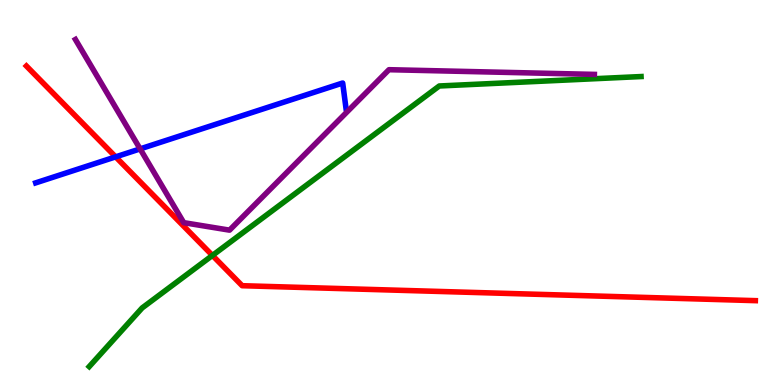[{'lines': ['blue', 'red'], 'intersections': [{'x': 1.49, 'y': 5.93}]}, {'lines': ['green', 'red'], 'intersections': [{'x': 2.74, 'y': 3.37}]}, {'lines': ['purple', 'red'], 'intersections': []}, {'lines': ['blue', 'green'], 'intersections': []}, {'lines': ['blue', 'purple'], 'intersections': [{'x': 1.81, 'y': 6.13}]}, {'lines': ['green', 'purple'], 'intersections': []}]